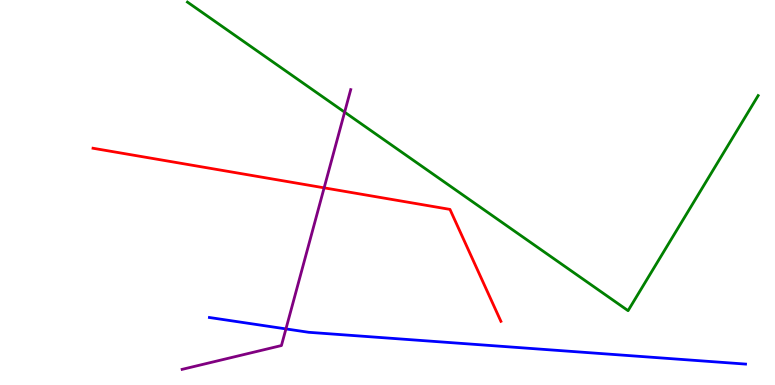[{'lines': ['blue', 'red'], 'intersections': []}, {'lines': ['green', 'red'], 'intersections': []}, {'lines': ['purple', 'red'], 'intersections': [{'x': 4.18, 'y': 5.12}]}, {'lines': ['blue', 'green'], 'intersections': []}, {'lines': ['blue', 'purple'], 'intersections': [{'x': 3.69, 'y': 1.46}]}, {'lines': ['green', 'purple'], 'intersections': [{'x': 4.45, 'y': 7.09}]}]